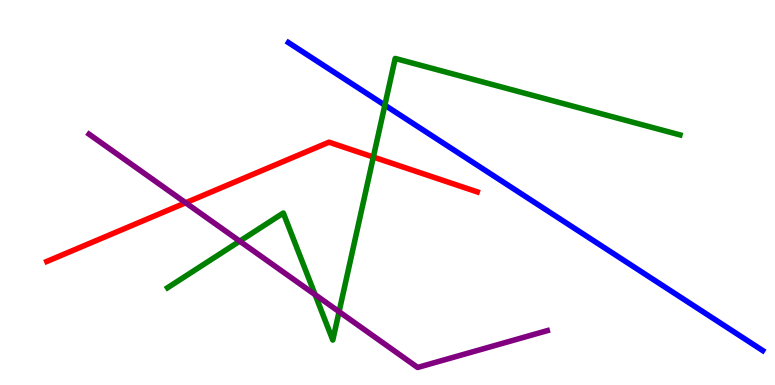[{'lines': ['blue', 'red'], 'intersections': []}, {'lines': ['green', 'red'], 'intersections': [{'x': 4.82, 'y': 5.92}]}, {'lines': ['purple', 'red'], 'intersections': [{'x': 2.4, 'y': 4.73}]}, {'lines': ['blue', 'green'], 'intersections': [{'x': 4.97, 'y': 7.27}]}, {'lines': ['blue', 'purple'], 'intersections': []}, {'lines': ['green', 'purple'], 'intersections': [{'x': 3.09, 'y': 3.74}, {'x': 4.07, 'y': 2.35}, {'x': 4.38, 'y': 1.9}]}]